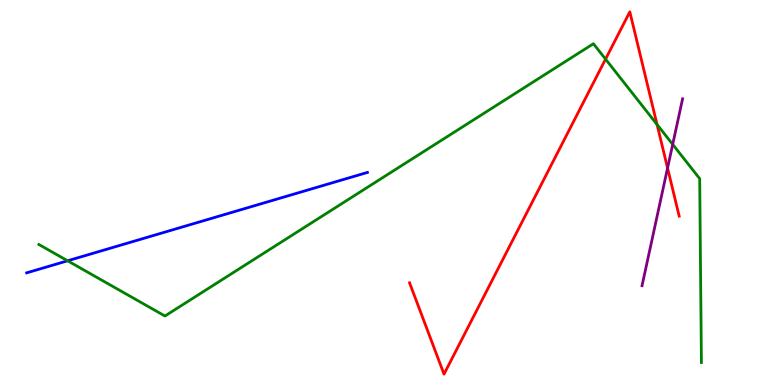[{'lines': ['blue', 'red'], 'intersections': []}, {'lines': ['green', 'red'], 'intersections': [{'x': 7.81, 'y': 8.46}, {'x': 8.48, 'y': 6.77}]}, {'lines': ['purple', 'red'], 'intersections': [{'x': 8.61, 'y': 5.64}]}, {'lines': ['blue', 'green'], 'intersections': [{'x': 0.872, 'y': 3.23}]}, {'lines': ['blue', 'purple'], 'intersections': []}, {'lines': ['green', 'purple'], 'intersections': [{'x': 8.68, 'y': 6.25}]}]